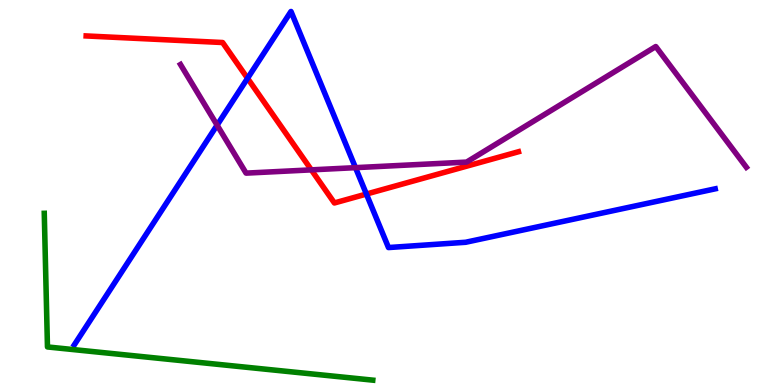[{'lines': ['blue', 'red'], 'intersections': [{'x': 3.19, 'y': 7.97}, {'x': 4.73, 'y': 4.96}]}, {'lines': ['green', 'red'], 'intersections': []}, {'lines': ['purple', 'red'], 'intersections': [{'x': 4.02, 'y': 5.59}]}, {'lines': ['blue', 'green'], 'intersections': []}, {'lines': ['blue', 'purple'], 'intersections': [{'x': 2.8, 'y': 6.75}, {'x': 4.59, 'y': 5.65}]}, {'lines': ['green', 'purple'], 'intersections': []}]